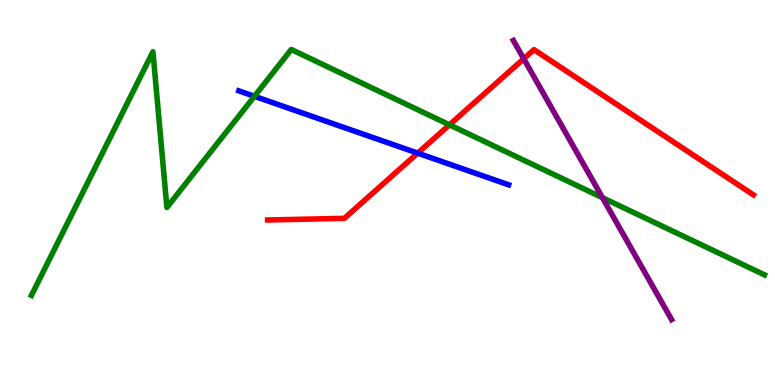[{'lines': ['blue', 'red'], 'intersections': [{'x': 5.39, 'y': 6.02}]}, {'lines': ['green', 'red'], 'intersections': [{'x': 5.8, 'y': 6.76}]}, {'lines': ['purple', 'red'], 'intersections': [{'x': 6.76, 'y': 8.47}]}, {'lines': ['blue', 'green'], 'intersections': [{'x': 3.28, 'y': 7.5}]}, {'lines': ['blue', 'purple'], 'intersections': []}, {'lines': ['green', 'purple'], 'intersections': [{'x': 7.77, 'y': 4.86}]}]